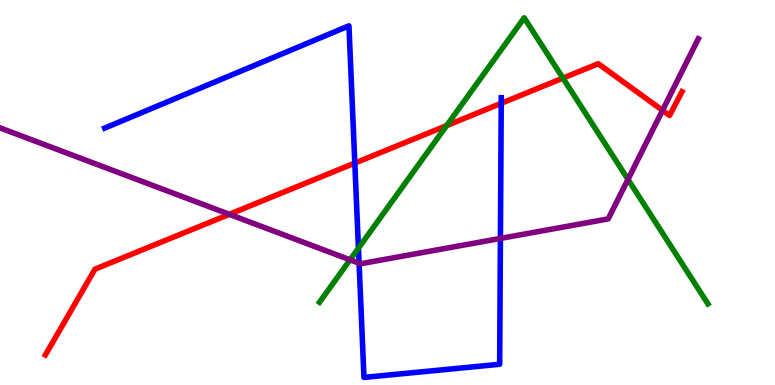[{'lines': ['blue', 'red'], 'intersections': [{'x': 4.58, 'y': 5.76}, {'x': 6.47, 'y': 7.32}]}, {'lines': ['green', 'red'], 'intersections': [{'x': 5.76, 'y': 6.74}, {'x': 7.26, 'y': 7.97}]}, {'lines': ['purple', 'red'], 'intersections': [{'x': 2.96, 'y': 4.43}, {'x': 8.55, 'y': 7.13}]}, {'lines': ['blue', 'green'], 'intersections': [{'x': 4.63, 'y': 3.55}]}, {'lines': ['blue', 'purple'], 'intersections': [{'x': 4.63, 'y': 3.16}, {'x': 6.46, 'y': 3.81}]}, {'lines': ['green', 'purple'], 'intersections': [{'x': 4.52, 'y': 3.25}, {'x': 8.1, 'y': 5.34}]}]